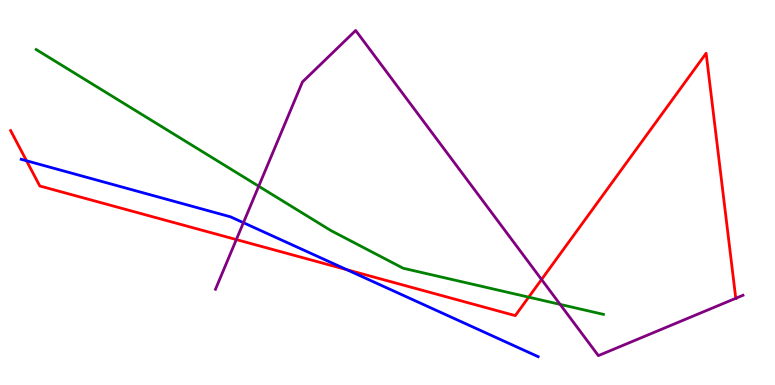[{'lines': ['blue', 'red'], 'intersections': [{'x': 0.342, 'y': 5.82}, {'x': 4.48, 'y': 2.99}]}, {'lines': ['green', 'red'], 'intersections': [{'x': 6.82, 'y': 2.28}]}, {'lines': ['purple', 'red'], 'intersections': [{'x': 3.05, 'y': 3.78}, {'x': 6.99, 'y': 2.74}, {'x': 9.49, 'y': 2.25}]}, {'lines': ['blue', 'green'], 'intersections': []}, {'lines': ['blue', 'purple'], 'intersections': [{'x': 3.14, 'y': 4.22}]}, {'lines': ['green', 'purple'], 'intersections': [{'x': 3.34, 'y': 5.16}, {'x': 7.23, 'y': 2.09}]}]